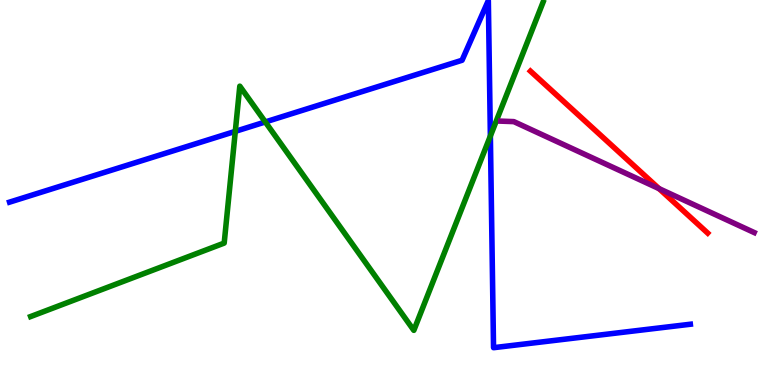[{'lines': ['blue', 'red'], 'intersections': []}, {'lines': ['green', 'red'], 'intersections': []}, {'lines': ['purple', 'red'], 'intersections': [{'x': 8.5, 'y': 5.1}]}, {'lines': ['blue', 'green'], 'intersections': [{'x': 3.04, 'y': 6.59}, {'x': 3.42, 'y': 6.83}, {'x': 6.33, 'y': 6.47}]}, {'lines': ['blue', 'purple'], 'intersections': []}, {'lines': ['green', 'purple'], 'intersections': []}]